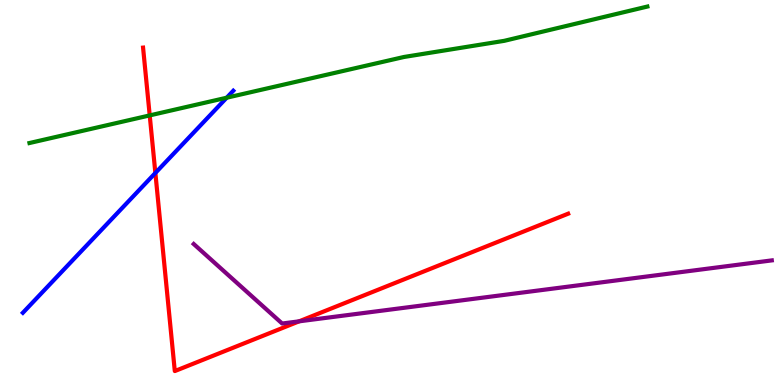[{'lines': ['blue', 'red'], 'intersections': [{'x': 2.0, 'y': 5.51}]}, {'lines': ['green', 'red'], 'intersections': [{'x': 1.93, 'y': 7.0}]}, {'lines': ['purple', 'red'], 'intersections': [{'x': 3.86, 'y': 1.65}]}, {'lines': ['blue', 'green'], 'intersections': [{'x': 2.92, 'y': 7.46}]}, {'lines': ['blue', 'purple'], 'intersections': []}, {'lines': ['green', 'purple'], 'intersections': []}]